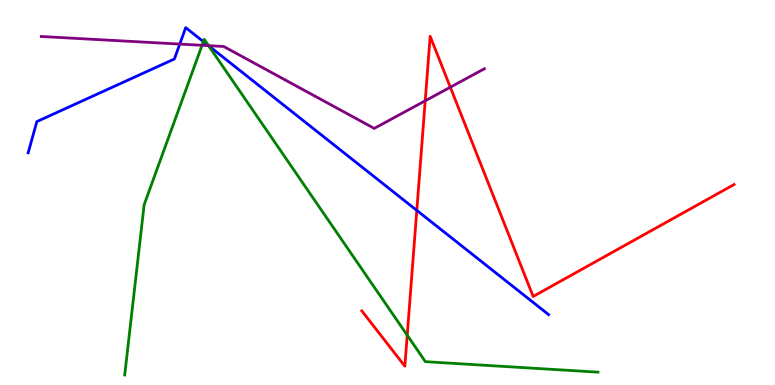[{'lines': ['blue', 'red'], 'intersections': [{'x': 5.38, 'y': 4.54}]}, {'lines': ['green', 'red'], 'intersections': [{'x': 5.25, 'y': 1.29}]}, {'lines': ['purple', 'red'], 'intersections': [{'x': 5.49, 'y': 7.38}, {'x': 5.81, 'y': 7.73}]}, {'lines': ['blue', 'green'], 'intersections': [{'x': 2.62, 'y': 8.92}, {'x': 2.69, 'y': 8.81}]}, {'lines': ['blue', 'purple'], 'intersections': [{'x': 2.32, 'y': 8.86}, {'x': 2.69, 'y': 8.81}]}, {'lines': ['green', 'purple'], 'intersections': [{'x': 2.61, 'y': 8.82}, {'x': 2.69, 'y': 8.81}]}]